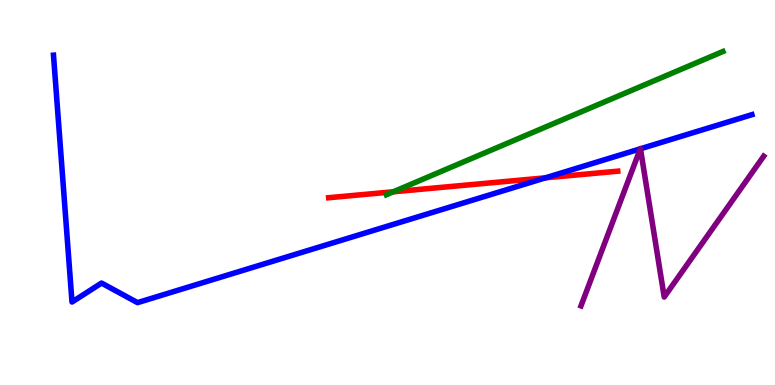[{'lines': ['blue', 'red'], 'intersections': [{'x': 7.04, 'y': 5.38}]}, {'lines': ['green', 'red'], 'intersections': [{'x': 5.08, 'y': 5.02}]}, {'lines': ['purple', 'red'], 'intersections': []}, {'lines': ['blue', 'green'], 'intersections': []}, {'lines': ['blue', 'purple'], 'intersections': [{'x': 8.26, 'y': 6.13}, {'x': 8.26, 'y': 6.14}]}, {'lines': ['green', 'purple'], 'intersections': []}]